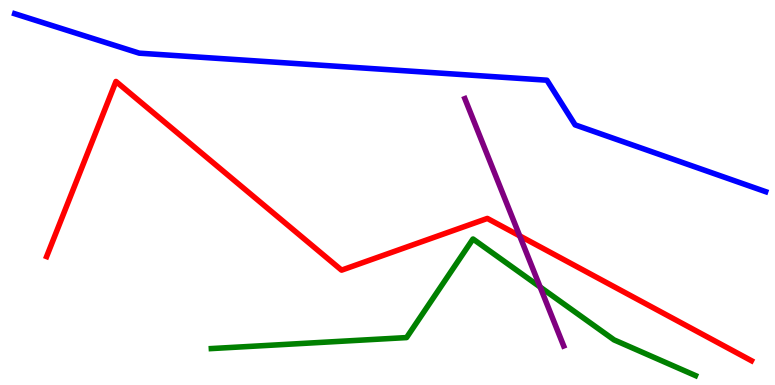[{'lines': ['blue', 'red'], 'intersections': []}, {'lines': ['green', 'red'], 'intersections': []}, {'lines': ['purple', 'red'], 'intersections': [{'x': 6.71, 'y': 3.87}]}, {'lines': ['blue', 'green'], 'intersections': []}, {'lines': ['blue', 'purple'], 'intersections': []}, {'lines': ['green', 'purple'], 'intersections': [{'x': 6.97, 'y': 2.54}]}]